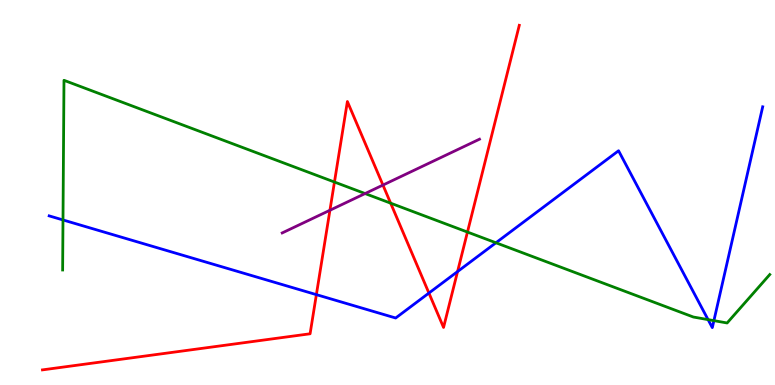[{'lines': ['blue', 'red'], 'intersections': [{'x': 4.08, 'y': 2.35}, {'x': 5.53, 'y': 2.39}, {'x': 5.9, 'y': 2.95}]}, {'lines': ['green', 'red'], 'intersections': [{'x': 4.32, 'y': 5.27}, {'x': 5.04, 'y': 4.72}, {'x': 6.03, 'y': 3.97}]}, {'lines': ['purple', 'red'], 'intersections': [{'x': 4.26, 'y': 4.54}, {'x': 4.94, 'y': 5.19}]}, {'lines': ['blue', 'green'], 'intersections': [{'x': 0.813, 'y': 4.29}, {'x': 6.4, 'y': 3.69}, {'x': 9.14, 'y': 1.7}, {'x': 9.21, 'y': 1.67}]}, {'lines': ['blue', 'purple'], 'intersections': []}, {'lines': ['green', 'purple'], 'intersections': [{'x': 4.71, 'y': 4.97}]}]